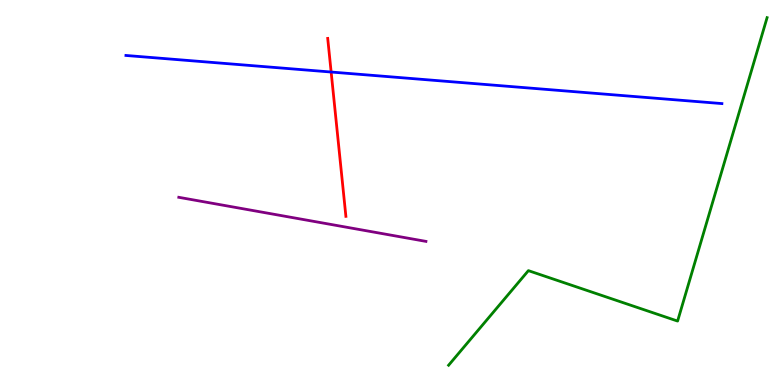[{'lines': ['blue', 'red'], 'intersections': [{'x': 4.27, 'y': 8.13}]}, {'lines': ['green', 'red'], 'intersections': []}, {'lines': ['purple', 'red'], 'intersections': []}, {'lines': ['blue', 'green'], 'intersections': []}, {'lines': ['blue', 'purple'], 'intersections': []}, {'lines': ['green', 'purple'], 'intersections': []}]